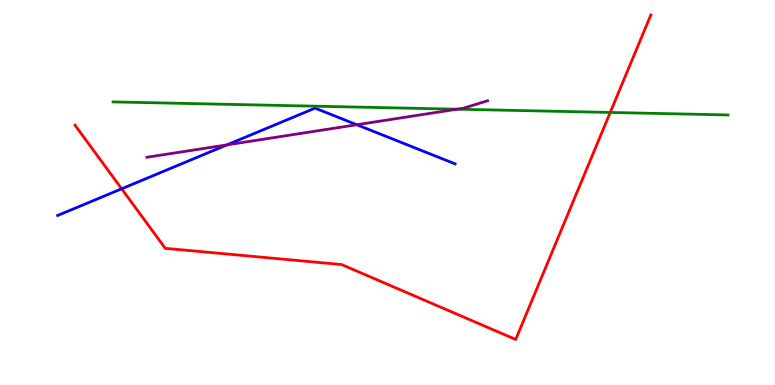[{'lines': ['blue', 'red'], 'intersections': [{'x': 1.57, 'y': 5.1}]}, {'lines': ['green', 'red'], 'intersections': [{'x': 7.87, 'y': 7.08}]}, {'lines': ['purple', 'red'], 'intersections': []}, {'lines': ['blue', 'green'], 'intersections': []}, {'lines': ['blue', 'purple'], 'intersections': [{'x': 2.93, 'y': 6.24}, {'x': 4.6, 'y': 6.76}]}, {'lines': ['green', 'purple'], 'intersections': [{'x': 5.9, 'y': 7.16}]}]